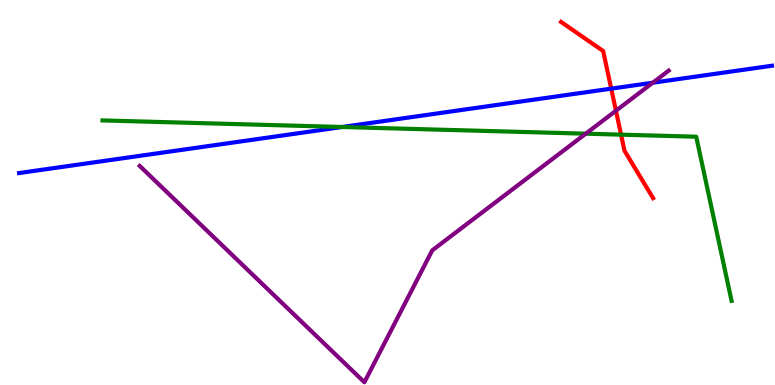[{'lines': ['blue', 'red'], 'intersections': [{'x': 7.89, 'y': 7.7}]}, {'lines': ['green', 'red'], 'intersections': [{'x': 8.01, 'y': 6.5}]}, {'lines': ['purple', 'red'], 'intersections': [{'x': 7.95, 'y': 7.12}]}, {'lines': ['blue', 'green'], 'intersections': [{'x': 4.41, 'y': 6.7}]}, {'lines': ['blue', 'purple'], 'intersections': [{'x': 8.42, 'y': 7.85}]}, {'lines': ['green', 'purple'], 'intersections': [{'x': 7.56, 'y': 6.53}]}]